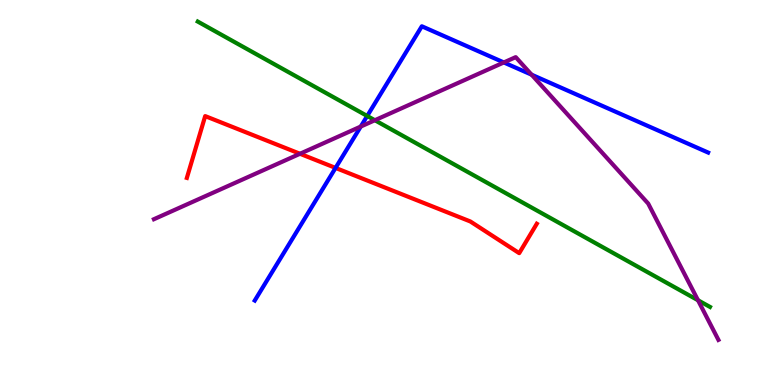[{'lines': ['blue', 'red'], 'intersections': [{'x': 4.33, 'y': 5.64}]}, {'lines': ['green', 'red'], 'intersections': []}, {'lines': ['purple', 'red'], 'intersections': [{'x': 3.87, 'y': 6.01}]}, {'lines': ['blue', 'green'], 'intersections': [{'x': 4.74, 'y': 6.99}]}, {'lines': ['blue', 'purple'], 'intersections': [{'x': 4.65, 'y': 6.71}, {'x': 6.5, 'y': 8.38}, {'x': 6.86, 'y': 8.06}]}, {'lines': ['green', 'purple'], 'intersections': [{'x': 4.84, 'y': 6.88}, {'x': 9.01, 'y': 2.2}]}]